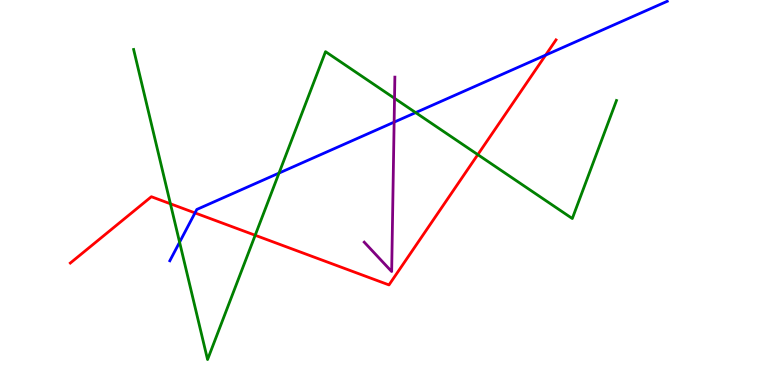[{'lines': ['blue', 'red'], 'intersections': [{'x': 2.52, 'y': 4.47}, {'x': 7.04, 'y': 8.57}]}, {'lines': ['green', 'red'], 'intersections': [{'x': 2.2, 'y': 4.71}, {'x': 3.29, 'y': 3.89}, {'x': 6.17, 'y': 5.98}]}, {'lines': ['purple', 'red'], 'intersections': []}, {'lines': ['blue', 'green'], 'intersections': [{'x': 2.32, 'y': 3.71}, {'x': 3.6, 'y': 5.5}, {'x': 5.36, 'y': 7.07}]}, {'lines': ['blue', 'purple'], 'intersections': [{'x': 5.09, 'y': 6.83}]}, {'lines': ['green', 'purple'], 'intersections': [{'x': 5.09, 'y': 7.45}]}]